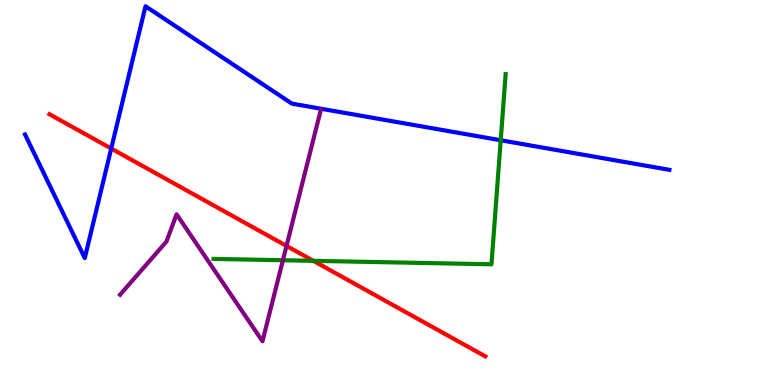[{'lines': ['blue', 'red'], 'intersections': [{'x': 1.43, 'y': 6.14}]}, {'lines': ['green', 'red'], 'intersections': [{'x': 4.04, 'y': 3.23}]}, {'lines': ['purple', 'red'], 'intersections': [{'x': 3.7, 'y': 3.61}]}, {'lines': ['blue', 'green'], 'intersections': [{'x': 6.46, 'y': 6.36}]}, {'lines': ['blue', 'purple'], 'intersections': []}, {'lines': ['green', 'purple'], 'intersections': [{'x': 3.65, 'y': 3.24}]}]